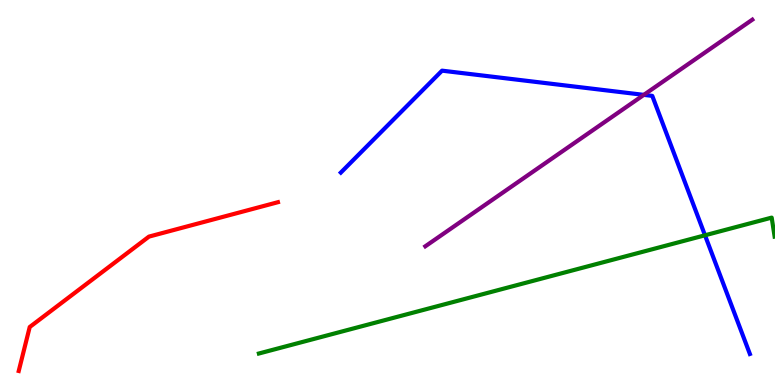[{'lines': ['blue', 'red'], 'intersections': []}, {'lines': ['green', 'red'], 'intersections': []}, {'lines': ['purple', 'red'], 'intersections': []}, {'lines': ['blue', 'green'], 'intersections': [{'x': 9.1, 'y': 3.89}]}, {'lines': ['blue', 'purple'], 'intersections': [{'x': 8.31, 'y': 7.54}]}, {'lines': ['green', 'purple'], 'intersections': []}]